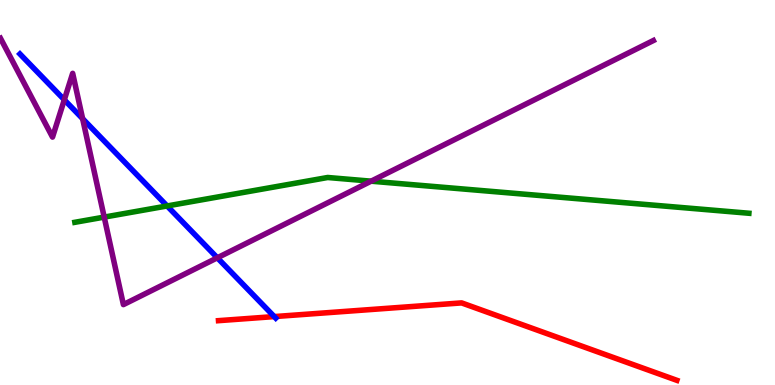[{'lines': ['blue', 'red'], 'intersections': [{'x': 3.54, 'y': 1.78}]}, {'lines': ['green', 'red'], 'intersections': []}, {'lines': ['purple', 'red'], 'intersections': []}, {'lines': ['blue', 'green'], 'intersections': [{'x': 2.16, 'y': 4.65}]}, {'lines': ['blue', 'purple'], 'intersections': [{'x': 0.83, 'y': 7.41}, {'x': 1.07, 'y': 6.92}, {'x': 2.8, 'y': 3.3}]}, {'lines': ['green', 'purple'], 'intersections': [{'x': 1.34, 'y': 4.36}, {'x': 4.79, 'y': 5.29}]}]